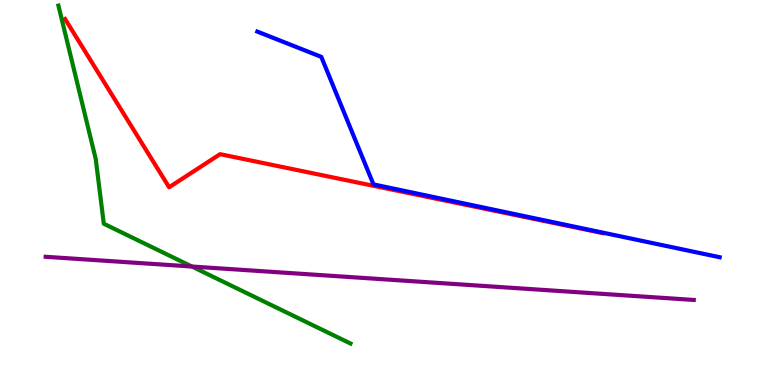[{'lines': ['blue', 'red'], 'intersections': []}, {'lines': ['green', 'red'], 'intersections': []}, {'lines': ['purple', 'red'], 'intersections': []}, {'lines': ['blue', 'green'], 'intersections': []}, {'lines': ['blue', 'purple'], 'intersections': []}, {'lines': ['green', 'purple'], 'intersections': [{'x': 2.48, 'y': 3.08}]}]